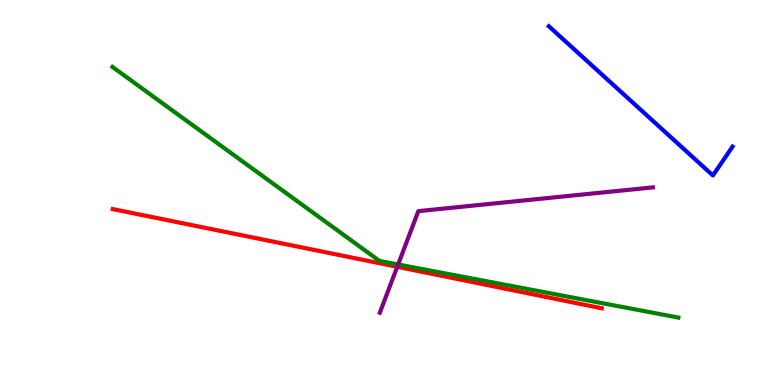[{'lines': ['blue', 'red'], 'intersections': []}, {'lines': ['green', 'red'], 'intersections': []}, {'lines': ['purple', 'red'], 'intersections': [{'x': 5.13, 'y': 3.07}]}, {'lines': ['blue', 'green'], 'intersections': []}, {'lines': ['blue', 'purple'], 'intersections': []}, {'lines': ['green', 'purple'], 'intersections': [{'x': 5.14, 'y': 3.13}]}]